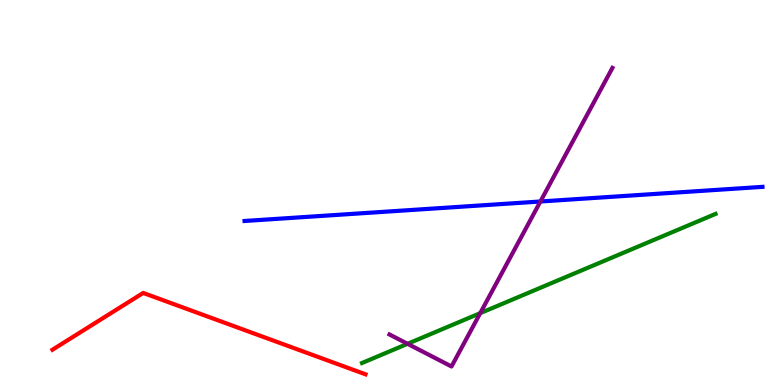[{'lines': ['blue', 'red'], 'intersections': []}, {'lines': ['green', 'red'], 'intersections': []}, {'lines': ['purple', 'red'], 'intersections': []}, {'lines': ['blue', 'green'], 'intersections': []}, {'lines': ['blue', 'purple'], 'intersections': [{'x': 6.97, 'y': 4.77}]}, {'lines': ['green', 'purple'], 'intersections': [{'x': 5.26, 'y': 1.07}, {'x': 6.2, 'y': 1.87}]}]